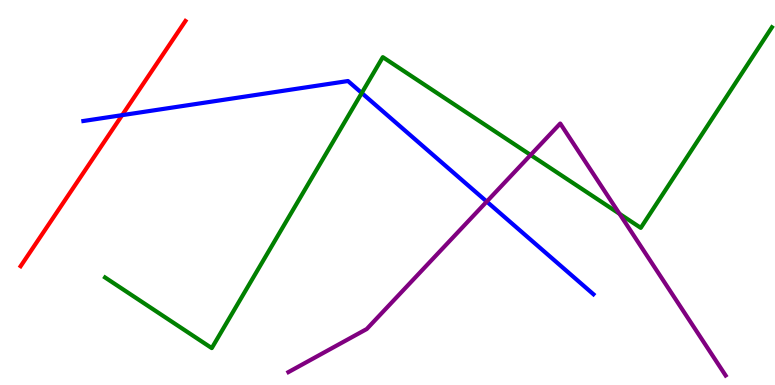[{'lines': ['blue', 'red'], 'intersections': [{'x': 1.58, 'y': 7.01}]}, {'lines': ['green', 'red'], 'intersections': []}, {'lines': ['purple', 'red'], 'intersections': []}, {'lines': ['blue', 'green'], 'intersections': [{'x': 4.67, 'y': 7.58}]}, {'lines': ['blue', 'purple'], 'intersections': [{'x': 6.28, 'y': 4.76}]}, {'lines': ['green', 'purple'], 'intersections': [{'x': 6.85, 'y': 5.97}, {'x': 7.99, 'y': 4.45}]}]